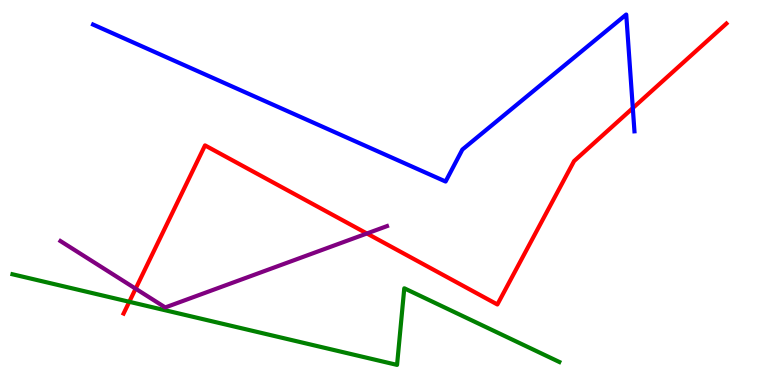[{'lines': ['blue', 'red'], 'intersections': [{'x': 8.17, 'y': 7.19}]}, {'lines': ['green', 'red'], 'intersections': [{'x': 1.67, 'y': 2.16}]}, {'lines': ['purple', 'red'], 'intersections': [{'x': 1.75, 'y': 2.5}, {'x': 4.73, 'y': 3.94}]}, {'lines': ['blue', 'green'], 'intersections': []}, {'lines': ['blue', 'purple'], 'intersections': []}, {'lines': ['green', 'purple'], 'intersections': []}]